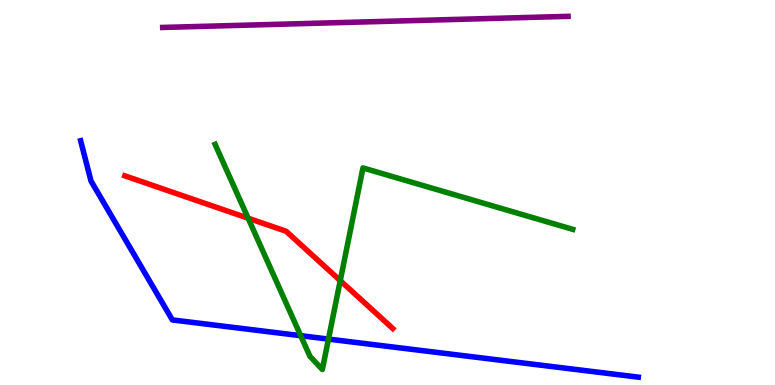[{'lines': ['blue', 'red'], 'intersections': []}, {'lines': ['green', 'red'], 'intersections': [{'x': 3.2, 'y': 4.33}, {'x': 4.39, 'y': 2.71}]}, {'lines': ['purple', 'red'], 'intersections': []}, {'lines': ['blue', 'green'], 'intersections': [{'x': 3.88, 'y': 1.28}, {'x': 4.24, 'y': 1.19}]}, {'lines': ['blue', 'purple'], 'intersections': []}, {'lines': ['green', 'purple'], 'intersections': []}]